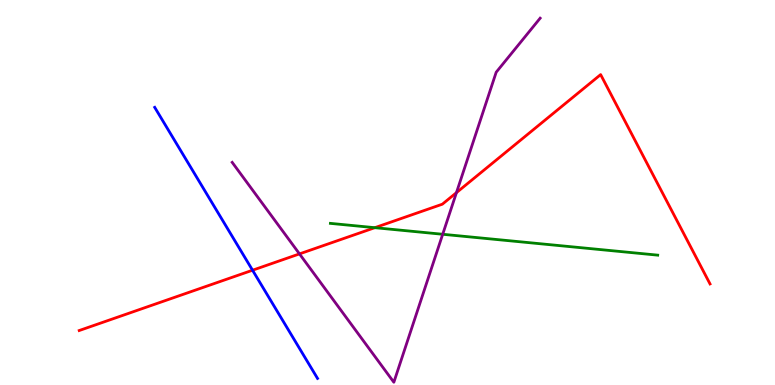[{'lines': ['blue', 'red'], 'intersections': [{'x': 3.26, 'y': 2.98}]}, {'lines': ['green', 'red'], 'intersections': [{'x': 4.84, 'y': 4.09}]}, {'lines': ['purple', 'red'], 'intersections': [{'x': 3.86, 'y': 3.41}, {'x': 5.89, 'y': 5.0}]}, {'lines': ['blue', 'green'], 'intersections': []}, {'lines': ['blue', 'purple'], 'intersections': []}, {'lines': ['green', 'purple'], 'intersections': [{'x': 5.71, 'y': 3.91}]}]